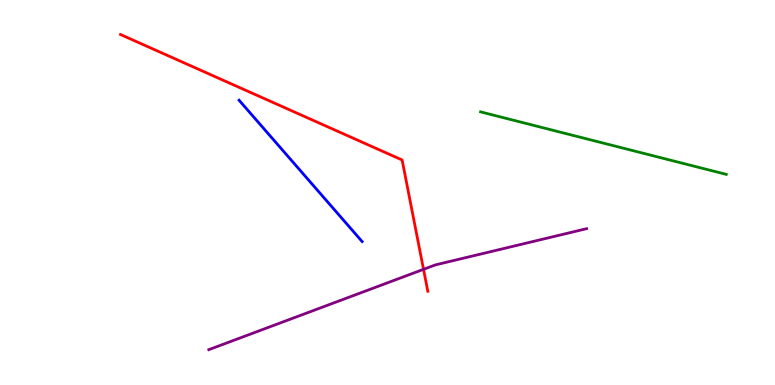[{'lines': ['blue', 'red'], 'intersections': []}, {'lines': ['green', 'red'], 'intersections': []}, {'lines': ['purple', 'red'], 'intersections': [{'x': 5.46, 'y': 3.0}]}, {'lines': ['blue', 'green'], 'intersections': []}, {'lines': ['blue', 'purple'], 'intersections': []}, {'lines': ['green', 'purple'], 'intersections': []}]